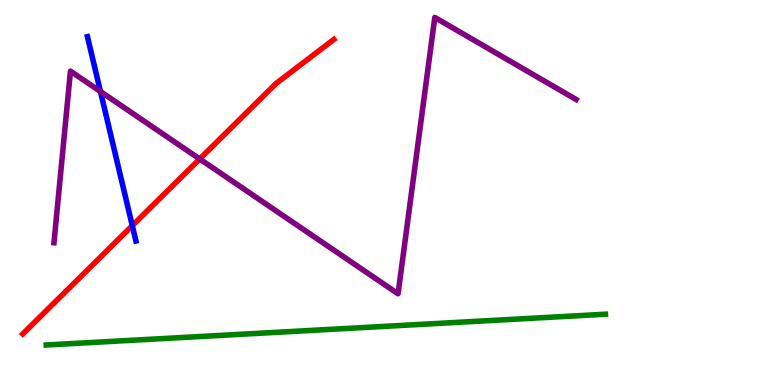[{'lines': ['blue', 'red'], 'intersections': [{'x': 1.71, 'y': 4.14}]}, {'lines': ['green', 'red'], 'intersections': []}, {'lines': ['purple', 'red'], 'intersections': [{'x': 2.58, 'y': 5.87}]}, {'lines': ['blue', 'green'], 'intersections': []}, {'lines': ['blue', 'purple'], 'intersections': [{'x': 1.3, 'y': 7.62}]}, {'lines': ['green', 'purple'], 'intersections': []}]